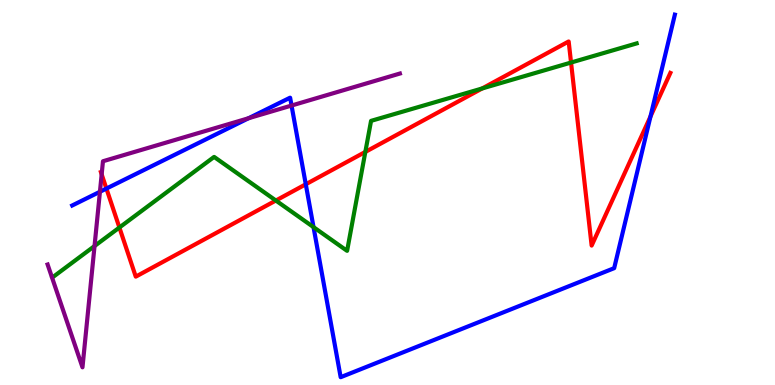[{'lines': ['blue', 'red'], 'intersections': [{'x': 1.37, 'y': 5.1}, {'x': 3.95, 'y': 5.21}, {'x': 8.39, 'y': 6.97}]}, {'lines': ['green', 'red'], 'intersections': [{'x': 1.54, 'y': 4.09}, {'x': 3.56, 'y': 4.79}, {'x': 4.71, 'y': 6.05}, {'x': 6.22, 'y': 7.7}, {'x': 7.37, 'y': 8.38}]}, {'lines': ['purple', 'red'], 'intersections': [{'x': 1.31, 'y': 5.47}]}, {'lines': ['blue', 'green'], 'intersections': [{'x': 4.05, 'y': 4.1}]}, {'lines': ['blue', 'purple'], 'intersections': [{'x': 1.29, 'y': 5.02}, {'x': 3.21, 'y': 6.93}, {'x': 3.76, 'y': 7.26}]}, {'lines': ['green', 'purple'], 'intersections': [{'x': 1.22, 'y': 3.61}]}]